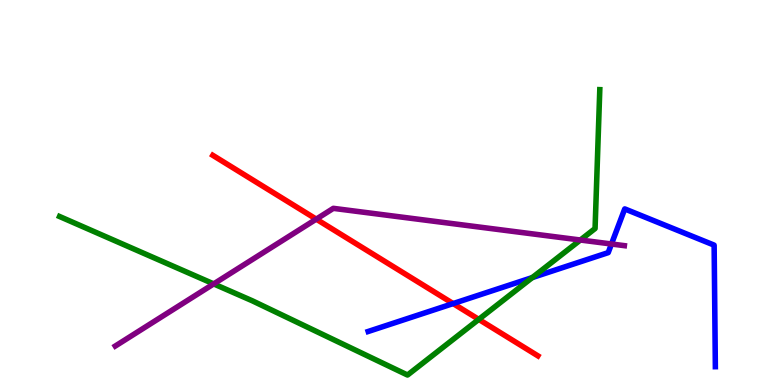[{'lines': ['blue', 'red'], 'intersections': [{'x': 5.85, 'y': 2.11}]}, {'lines': ['green', 'red'], 'intersections': [{'x': 6.18, 'y': 1.7}]}, {'lines': ['purple', 'red'], 'intersections': [{'x': 4.08, 'y': 4.31}]}, {'lines': ['blue', 'green'], 'intersections': [{'x': 6.87, 'y': 2.79}]}, {'lines': ['blue', 'purple'], 'intersections': [{'x': 7.89, 'y': 3.66}]}, {'lines': ['green', 'purple'], 'intersections': [{'x': 2.76, 'y': 2.63}, {'x': 7.49, 'y': 3.77}]}]